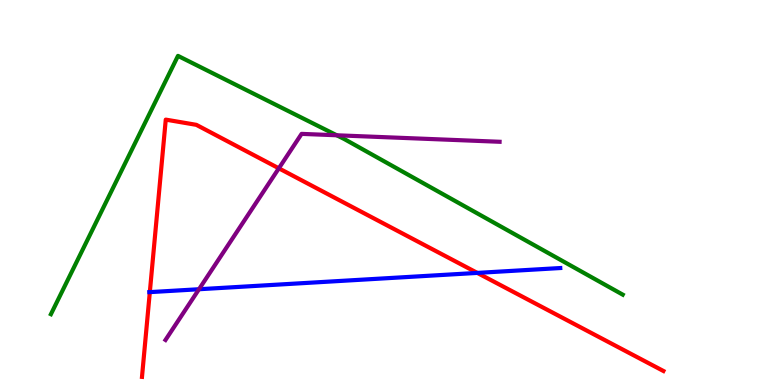[{'lines': ['blue', 'red'], 'intersections': [{'x': 1.93, 'y': 2.41}, {'x': 6.16, 'y': 2.91}]}, {'lines': ['green', 'red'], 'intersections': []}, {'lines': ['purple', 'red'], 'intersections': [{'x': 3.6, 'y': 5.63}]}, {'lines': ['blue', 'green'], 'intersections': []}, {'lines': ['blue', 'purple'], 'intersections': [{'x': 2.57, 'y': 2.49}]}, {'lines': ['green', 'purple'], 'intersections': [{'x': 4.35, 'y': 6.49}]}]